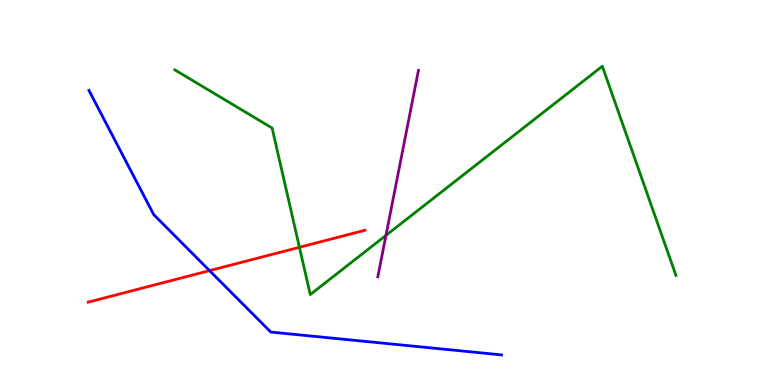[{'lines': ['blue', 'red'], 'intersections': [{'x': 2.7, 'y': 2.97}]}, {'lines': ['green', 'red'], 'intersections': [{'x': 3.86, 'y': 3.58}]}, {'lines': ['purple', 'red'], 'intersections': []}, {'lines': ['blue', 'green'], 'intersections': []}, {'lines': ['blue', 'purple'], 'intersections': []}, {'lines': ['green', 'purple'], 'intersections': [{'x': 4.98, 'y': 3.89}]}]